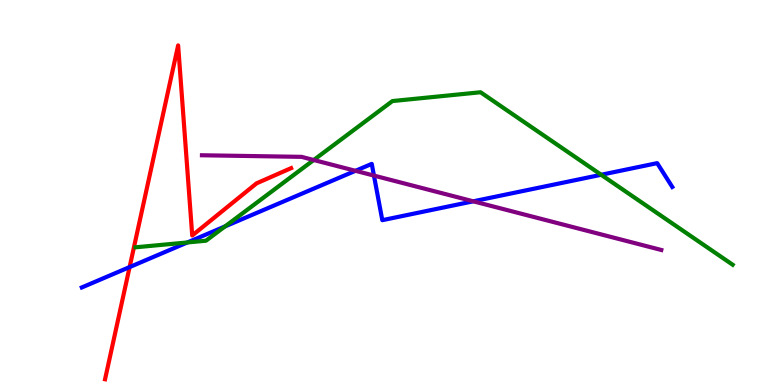[{'lines': ['blue', 'red'], 'intersections': [{'x': 1.67, 'y': 3.06}]}, {'lines': ['green', 'red'], 'intersections': []}, {'lines': ['purple', 'red'], 'intersections': []}, {'lines': ['blue', 'green'], 'intersections': [{'x': 2.42, 'y': 3.7}, {'x': 2.9, 'y': 4.12}, {'x': 7.76, 'y': 5.46}]}, {'lines': ['blue', 'purple'], 'intersections': [{'x': 4.59, 'y': 5.56}, {'x': 4.83, 'y': 5.44}, {'x': 6.11, 'y': 4.77}]}, {'lines': ['green', 'purple'], 'intersections': [{'x': 4.05, 'y': 5.84}]}]